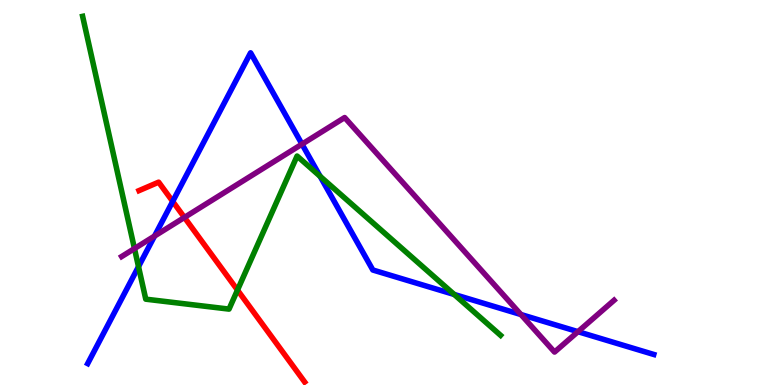[{'lines': ['blue', 'red'], 'intersections': [{'x': 2.23, 'y': 4.77}]}, {'lines': ['green', 'red'], 'intersections': [{'x': 3.06, 'y': 2.47}]}, {'lines': ['purple', 'red'], 'intersections': [{'x': 2.38, 'y': 4.35}]}, {'lines': ['blue', 'green'], 'intersections': [{'x': 1.79, 'y': 3.07}, {'x': 4.13, 'y': 5.42}, {'x': 5.86, 'y': 2.35}]}, {'lines': ['blue', 'purple'], 'intersections': [{'x': 1.99, 'y': 3.87}, {'x': 3.9, 'y': 6.26}, {'x': 6.72, 'y': 1.83}, {'x': 7.46, 'y': 1.39}]}, {'lines': ['green', 'purple'], 'intersections': [{'x': 1.74, 'y': 3.54}]}]